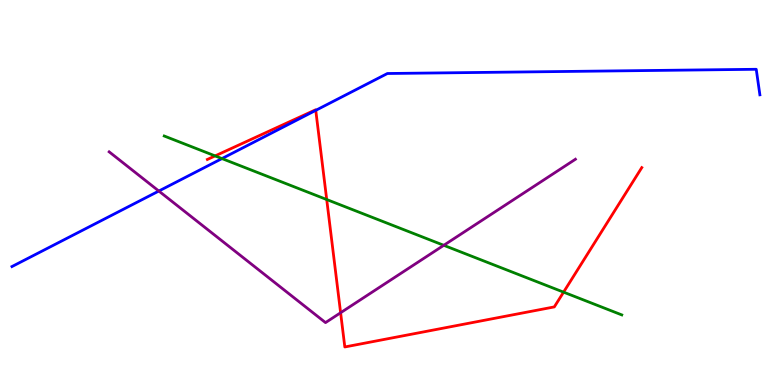[{'lines': ['blue', 'red'], 'intersections': [{'x': 4.07, 'y': 7.13}]}, {'lines': ['green', 'red'], 'intersections': [{'x': 2.78, 'y': 5.95}, {'x': 4.22, 'y': 4.82}, {'x': 7.27, 'y': 2.41}]}, {'lines': ['purple', 'red'], 'intersections': [{'x': 4.4, 'y': 1.88}]}, {'lines': ['blue', 'green'], 'intersections': [{'x': 2.86, 'y': 5.88}]}, {'lines': ['blue', 'purple'], 'intersections': [{'x': 2.05, 'y': 5.04}]}, {'lines': ['green', 'purple'], 'intersections': [{'x': 5.73, 'y': 3.63}]}]